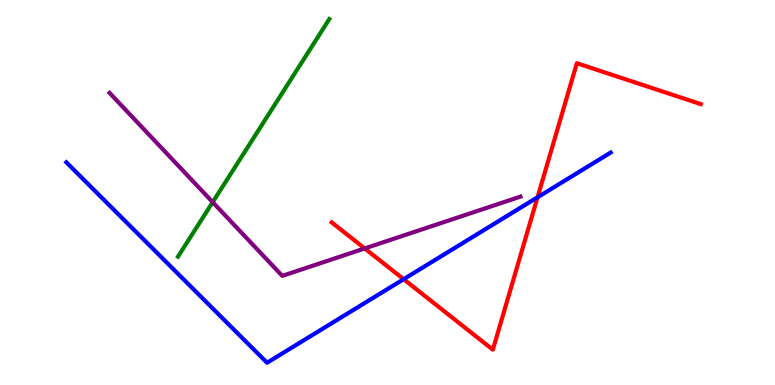[{'lines': ['blue', 'red'], 'intersections': [{'x': 5.21, 'y': 2.75}, {'x': 6.94, 'y': 4.88}]}, {'lines': ['green', 'red'], 'intersections': []}, {'lines': ['purple', 'red'], 'intersections': [{'x': 4.71, 'y': 3.55}]}, {'lines': ['blue', 'green'], 'intersections': []}, {'lines': ['blue', 'purple'], 'intersections': []}, {'lines': ['green', 'purple'], 'intersections': [{'x': 2.74, 'y': 4.75}]}]